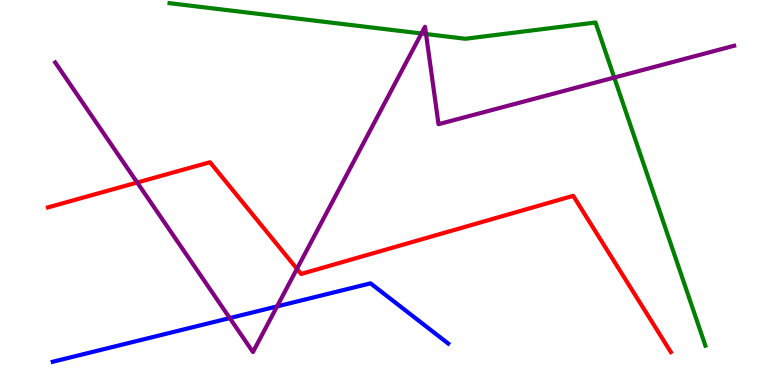[{'lines': ['blue', 'red'], 'intersections': []}, {'lines': ['green', 'red'], 'intersections': []}, {'lines': ['purple', 'red'], 'intersections': [{'x': 1.77, 'y': 5.26}, {'x': 3.83, 'y': 3.02}]}, {'lines': ['blue', 'green'], 'intersections': []}, {'lines': ['blue', 'purple'], 'intersections': [{'x': 2.96, 'y': 1.74}, {'x': 3.58, 'y': 2.04}]}, {'lines': ['green', 'purple'], 'intersections': [{'x': 5.44, 'y': 9.13}, {'x': 5.5, 'y': 9.12}, {'x': 7.93, 'y': 7.99}]}]